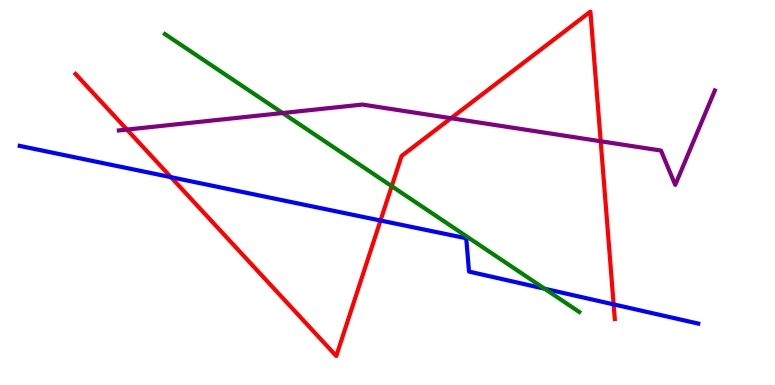[{'lines': ['blue', 'red'], 'intersections': [{'x': 2.21, 'y': 5.4}, {'x': 4.91, 'y': 4.27}, {'x': 7.92, 'y': 2.09}]}, {'lines': ['green', 'red'], 'intersections': [{'x': 5.05, 'y': 5.16}]}, {'lines': ['purple', 'red'], 'intersections': [{'x': 1.64, 'y': 6.63}, {'x': 5.82, 'y': 6.93}, {'x': 7.75, 'y': 6.33}]}, {'lines': ['blue', 'green'], 'intersections': [{'x': 7.03, 'y': 2.5}]}, {'lines': ['blue', 'purple'], 'intersections': []}, {'lines': ['green', 'purple'], 'intersections': [{'x': 3.65, 'y': 7.06}]}]